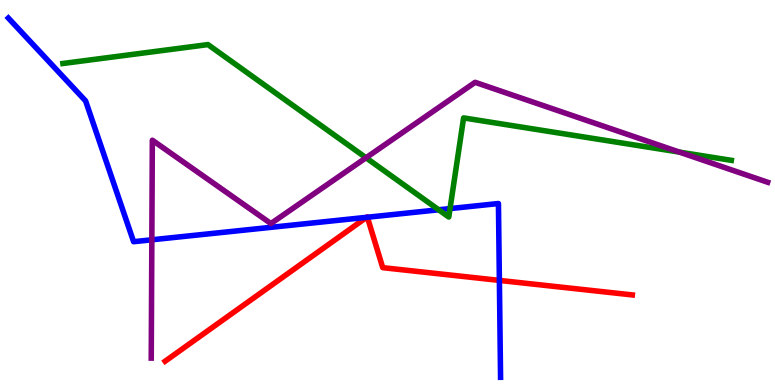[{'lines': ['blue', 'red'], 'intersections': [{'x': 4.73, 'y': 4.36}, {'x': 4.74, 'y': 4.36}, {'x': 6.44, 'y': 2.72}]}, {'lines': ['green', 'red'], 'intersections': []}, {'lines': ['purple', 'red'], 'intersections': []}, {'lines': ['blue', 'green'], 'intersections': [{'x': 5.66, 'y': 4.55}, {'x': 5.81, 'y': 4.58}]}, {'lines': ['blue', 'purple'], 'intersections': [{'x': 1.96, 'y': 3.77}]}, {'lines': ['green', 'purple'], 'intersections': [{'x': 4.72, 'y': 5.9}, {'x': 8.77, 'y': 6.05}]}]